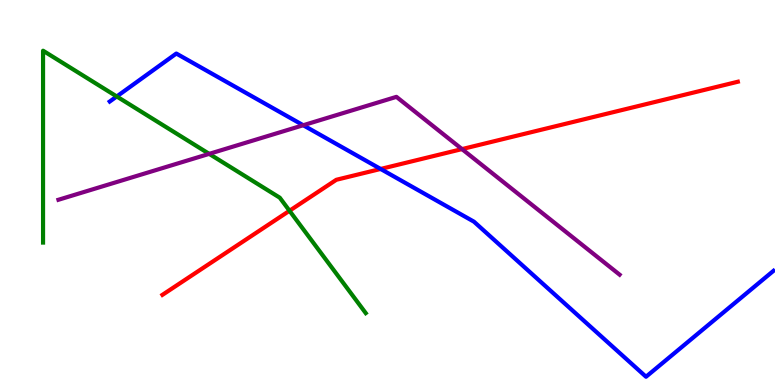[{'lines': ['blue', 'red'], 'intersections': [{'x': 4.91, 'y': 5.61}]}, {'lines': ['green', 'red'], 'intersections': [{'x': 3.74, 'y': 4.53}]}, {'lines': ['purple', 'red'], 'intersections': [{'x': 5.96, 'y': 6.13}]}, {'lines': ['blue', 'green'], 'intersections': [{'x': 1.51, 'y': 7.49}]}, {'lines': ['blue', 'purple'], 'intersections': [{'x': 3.91, 'y': 6.75}]}, {'lines': ['green', 'purple'], 'intersections': [{'x': 2.7, 'y': 6.0}]}]